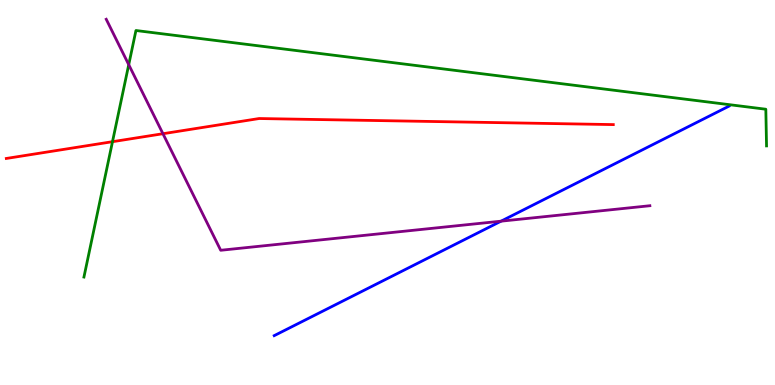[{'lines': ['blue', 'red'], 'intersections': []}, {'lines': ['green', 'red'], 'intersections': [{'x': 1.45, 'y': 6.32}]}, {'lines': ['purple', 'red'], 'intersections': [{'x': 2.1, 'y': 6.53}]}, {'lines': ['blue', 'green'], 'intersections': []}, {'lines': ['blue', 'purple'], 'intersections': [{'x': 6.47, 'y': 4.26}]}, {'lines': ['green', 'purple'], 'intersections': [{'x': 1.66, 'y': 8.32}]}]